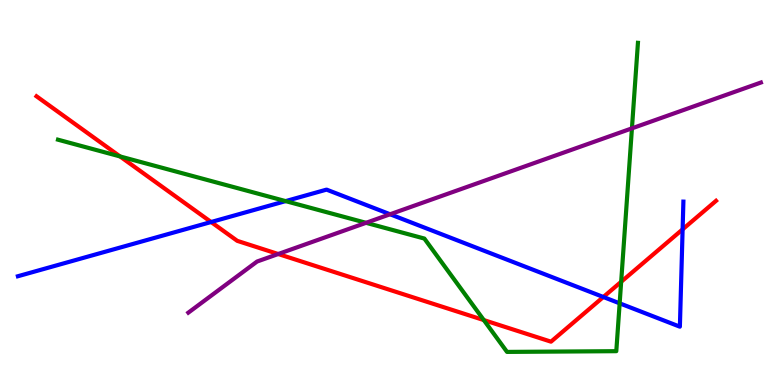[{'lines': ['blue', 'red'], 'intersections': [{'x': 2.72, 'y': 4.23}, {'x': 7.79, 'y': 2.29}, {'x': 8.81, 'y': 4.04}]}, {'lines': ['green', 'red'], 'intersections': [{'x': 1.55, 'y': 5.94}, {'x': 6.24, 'y': 1.69}, {'x': 8.02, 'y': 2.68}]}, {'lines': ['purple', 'red'], 'intersections': [{'x': 3.59, 'y': 3.4}]}, {'lines': ['blue', 'green'], 'intersections': [{'x': 3.69, 'y': 4.78}, {'x': 8.0, 'y': 2.12}]}, {'lines': ['blue', 'purple'], 'intersections': [{'x': 5.03, 'y': 4.43}]}, {'lines': ['green', 'purple'], 'intersections': [{'x': 4.72, 'y': 4.21}, {'x': 8.15, 'y': 6.67}]}]